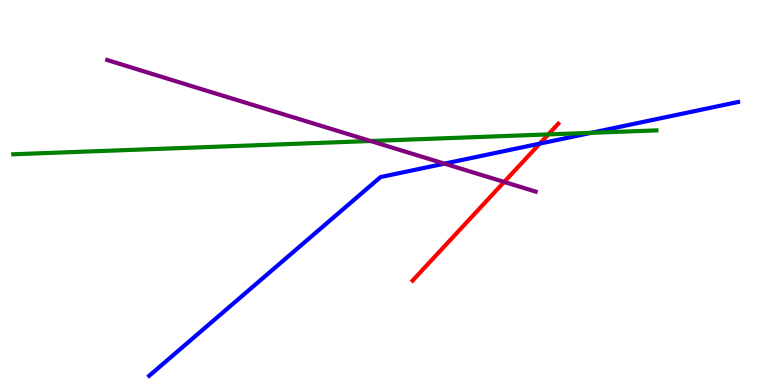[{'lines': ['blue', 'red'], 'intersections': [{'x': 6.96, 'y': 6.27}]}, {'lines': ['green', 'red'], 'intersections': [{'x': 7.08, 'y': 6.51}]}, {'lines': ['purple', 'red'], 'intersections': [{'x': 6.51, 'y': 5.27}]}, {'lines': ['blue', 'green'], 'intersections': [{'x': 7.63, 'y': 6.55}]}, {'lines': ['blue', 'purple'], 'intersections': [{'x': 5.73, 'y': 5.75}]}, {'lines': ['green', 'purple'], 'intersections': [{'x': 4.78, 'y': 6.34}]}]